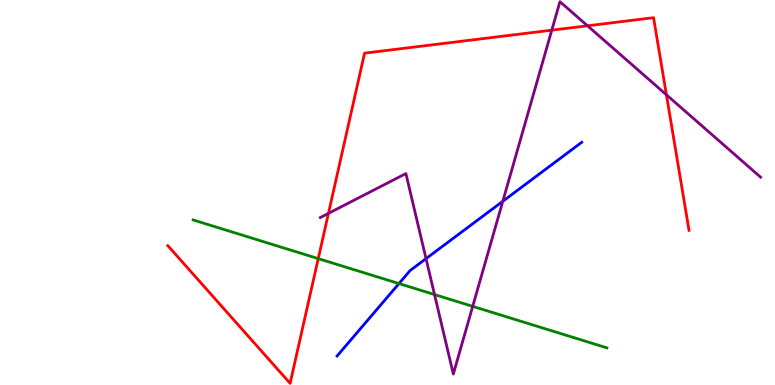[{'lines': ['blue', 'red'], 'intersections': []}, {'lines': ['green', 'red'], 'intersections': [{'x': 4.11, 'y': 3.28}]}, {'lines': ['purple', 'red'], 'intersections': [{'x': 4.24, 'y': 4.46}, {'x': 7.12, 'y': 9.22}, {'x': 7.58, 'y': 9.33}, {'x': 8.6, 'y': 7.54}]}, {'lines': ['blue', 'green'], 'intersections': [{'x': 5.15, 'y': 2.63}]}, {'lines': ['blue', 'purple'], 'intersections': [{'x': 5.5, 'y': 3.28}, {'x': 6.49, 'y': 4.77}]}, {'lines': ['green', 'purple'], 'intersections': [{'x': 5.61, 'y': 2.35}, {'x': 6.1, 'y': 2.04}]}]